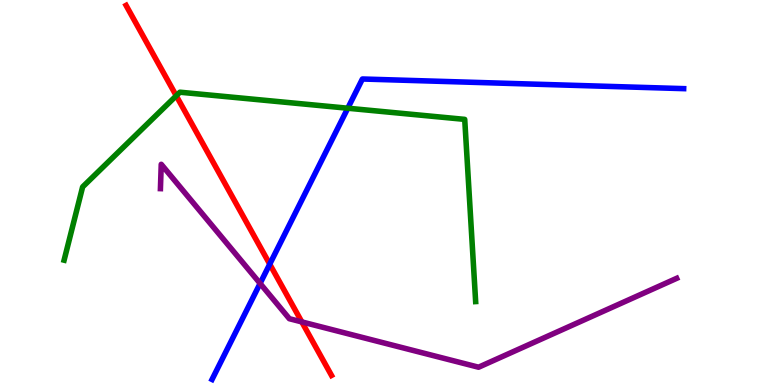[{'lines': ['blue', 'red'], 'intersections': [{'x': 3.48, 'y': 3.14}]}, {'lines': ['green', 'red'], 'intersections': [{'x': 2.27, 'y': 7.51}]}, {'lines': ['purple', 'red'], 'intersections': [{'x': 3.89, 'y': 1.64}]}, {'lines': ['blue', 'green'], 'intersections': [{'x': 4.49, 'y': 7.19}]}, {'lines': ['blue', 'purple'], 'intersections': [{'x': 3.36, 'y': 2.64}]}, {'lines': ['green', 'purple'], 'intersections': []}]